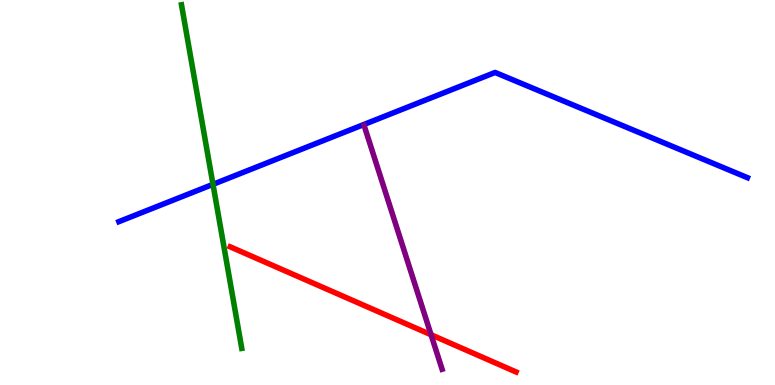[{'lines': ['blue', 'red'], 'intersections': []}, {'lines': ['green', 'red'], 'intersections': []}, {'lines': ['purple', 'red'], 'intersections': [{'x': 5.56, 'y': 1.31}]}, {'lines': ['blue', 'green'], 'intersections': [{'x': 2.75, 'y': 5.21}]}, {'lines': ['blue', 'purple'], 'intersections': []}, {'lines': ['green', 'purple'], 'intersections': []}]